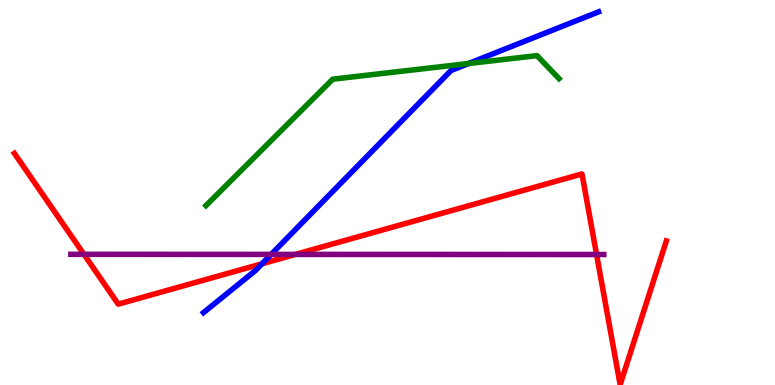[{'lines': ['blue', 'red'], 'intersections': [{'x': 3.38, 'y': 3.15}]}, {'lines': ['green', 'red'], 'intersections': []}, {'lines': ['purple', 'red'], 'intersections': [{'x': 1.08, 'y': 3.39}, {'x': 3.81, 'y': 3.39}, {'x': 7.7, 'y': 3.39}]}, {'lines': ['blue', 'green'], 'intersections': [{'x': 6.05, 'y': 8.35}]}, {'lines': ['blue', 'purple'], 'intersections': [{'x': 3.5, 'y': 3.39}]}, {'lines': ['green', 'purple'], 'intersections': []}]